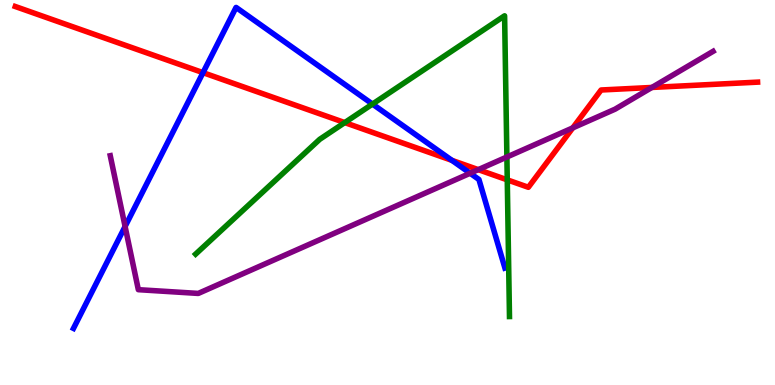[{'lines': ['blue', 'red'], 'intersections': [{'x': 2.62, 'y': 8.11}, {'x': 5.83, 'y': 5.83}]}, {'lines': ['green', 'red'], 'intersections': [{'x': 4.45, 'y': 6.82}, {'x': 6.55, 'y': 5.33}]}, {'lines': ['purple', 'red'], 'intersections': [{'x': 6.17, 'y': 5.59}, {'x': 7.39, 'y': 6.68}, {'x': 8.41, 'y': 7.73}]}, {'lines': ['blue', 'green'], 'intersections': [{'x': 4.81, 'y': 7.3}]}, {'lines': ['blue', 'purple'], 'intersections': [{'x': 1.61, 'y': 4.12}, {'x': 6.07, 'y': 5.5}]}, {'lines': ['green', 'purple'], 'intersections': [{'x': 6.54, 'y': 5.92}]}]